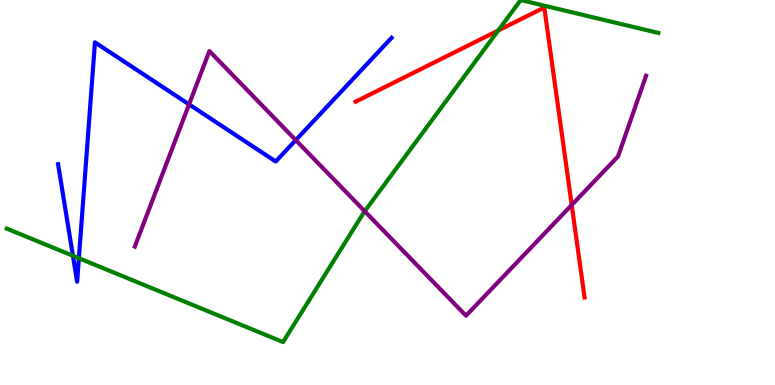[{'lines': ['blue', 'red'], 'intersections': []}, {'lines': ['green', 'red'], 'intersections': [{'x': 6.43, 'y': 9.21}]}, {'lines': ['purple', 'red'], 'intersections': [{'x': 7.38, 'y': 4.68}]}, {'lines': ['blue', 'green'], 'intersections': [{'x': 0.941, 'y': 3.36}, {'x': 1.02, 'y': 3.29}]}, {'lines': ['blue', 'purple'], 'intersections': [{'x': 2.44, 'y': 7.29}, {'x': 3.82, 'y': 6.36}]}, {'lines': ['green', 'purple'], 'intersections': [{'x': 4.71, 'y': 4.51}]}]